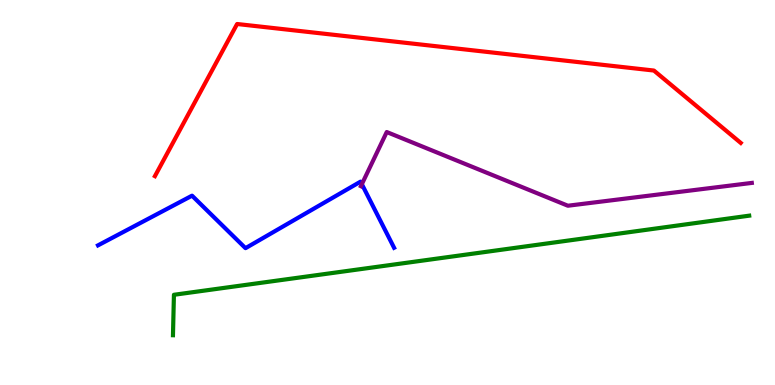[{'lines': ['blue', 'red'], 'intersections': []}, {'lines': ['green', 'red'], 'intersections': []}, {'lines': ['purple', 'red'], 'intersections': []}, {'lines': ['blue', 'green'], 'intersections': []}, {'lines': ['blue', 'purple'], 'intersections': [{'x': 4.67, 'y': 5.22}]}, {'lines': ['green', 'purple'], 'intersections': []}]